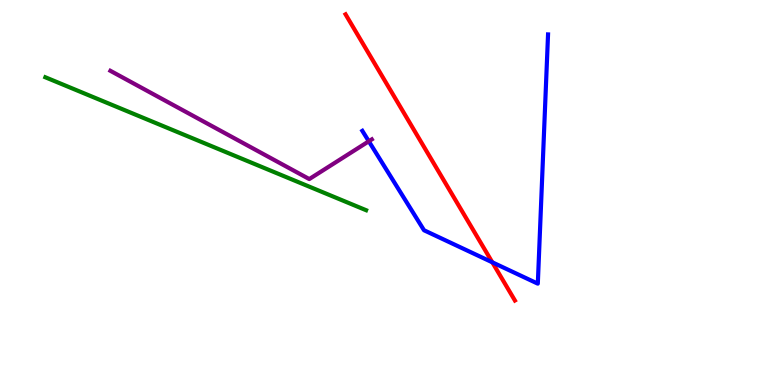[{'lines': ['blue', 'red'], 'intersections': [{'x': 6.35, 'y': 3.19}]}, {'lines': ['green', 'red'], 'intersections': []}, {'lines': ['purple', 'red'], 'intersections': []}, {'lines': ['blue', 'green'], 'intersections': []}, {'lines': ['blue', 'purple'], 'intersections': [{'x': 4.76, 'y': 6.33}]}, {'lines': ['green', 'purple'], 'intersections': []}]